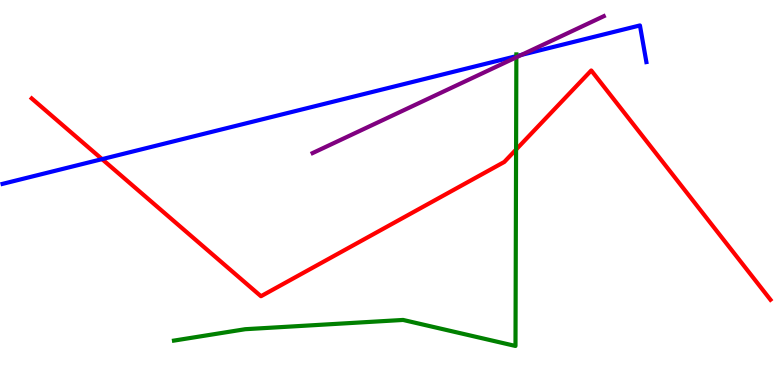[{'lines': ['blue', 'red'], 'intersections': [{'x': 1.32, 'y': 5.87}]}, {'lines': ['green', 'red'], 'intersections': [{'x': 6.66, 'y': 6.12}]}, {'lines': ['purple', 'red'], 'intersections': []}, {'lines': ['blue', 'green'], 'intersections': [{'x': 6.66, 'y': 8.54}]}, {'lines': ['blue', 'purple'], 'intersections': [{'x': 6.73, 'y': 8.57}]}, {'lines': ['green', 'purple'], 'intersections': [{'x': 6.66, 'y': 8.51}]}]